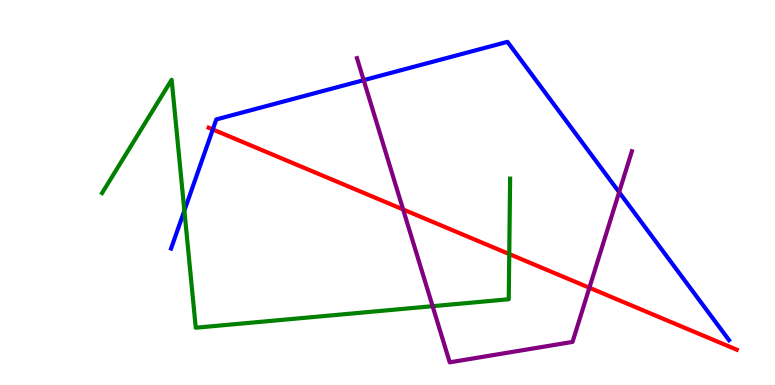[{'lines': ['blue', 'red'], 'intersections': [{'x': 2.75, 'y': 6.64}]}, {'lines': ['green', 'red'], 'intersections': [{'x': 6.57, 'y': 3.4}]}, {'lines': ['purple', 'red'], 'intersections': [{'x': 5.2, 'y': 4.56}, {'x': 7.61, 'y': 2.53}]}, {'lines': ['blue', 'green'], 'intersections': [{'x': 2.38, 'y': 4.53}]}, {'lines': ['blue', 'purple'], 'intersections': [{'x': 4.69, 'y': 7.92}, {'x': 7.99, 'y': 5.01}]}, {'lines': ['green', 'purple'], 'intersections': [{'x': 5.58, 'y': 2.05}]}]